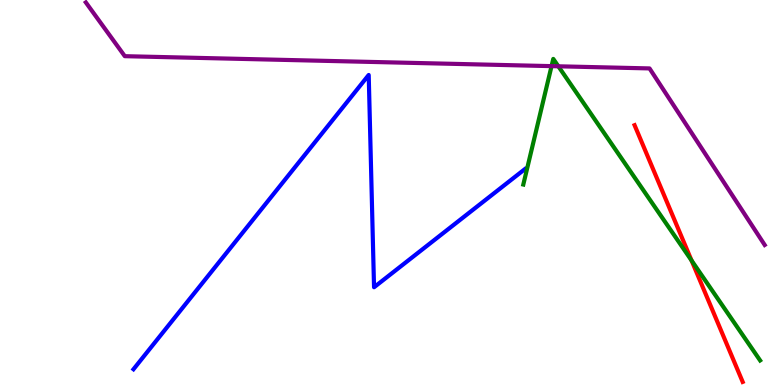[{'lines': ['blue', 'red'], 'intersections': []}, {'lines': ['green', 'red'], 'intersections': [{'x': 8.92, 'y': 3.23}]}, {'lines': ['purple', 'red'], 'intersections': []}, {'lines': ['blue', 'green'], 'intersections': []}, {'lines': ['blue', 'purple'], 'intersections': []}, {'lines': ['green', 'purple'], 'intersections': [{'x': 7.12, 'y': 8.28}, {'x': 7.2, 'y': 8.28}]}]